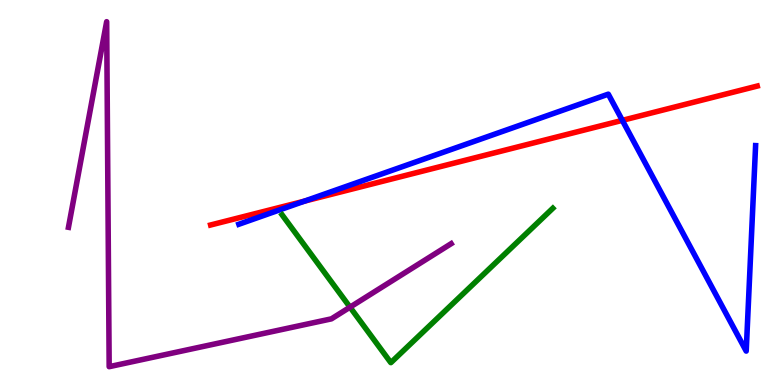[{'lines': ['blue', 'red'], 'intersections': [{'x': 3.93, 'y': 4.78}, {'x': 8.03, 'y': 6.87}]}, {'lines': ['green', 'red'], 'intersections': []}, {'lines': ['purple', 'red'], 'intersections': []}, {'lines': ['blue', 'green'], 'intersections': []}, {'lines': ['blue', 'purple'], 'intersections': []}, {'lines': ['green', 'purple'], 'intersections': [{'x': 4.52, 'y': 2.02}]}]